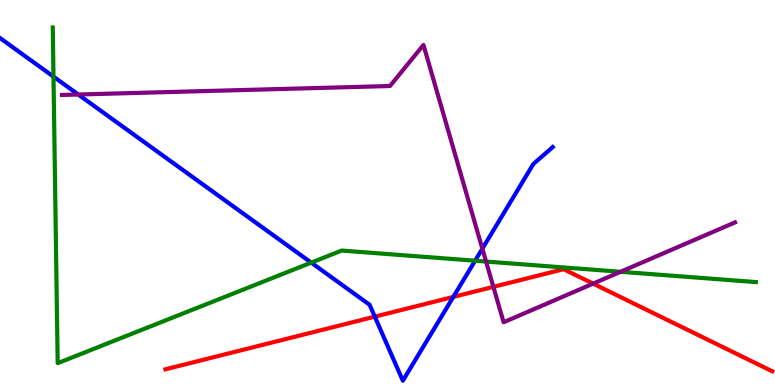[{'lines': ['blue', 'red'], 'intersections': [{'x': 4.84, 'y': 1.77}, {'x': 5.85, 'y': 2.29}]}, {'lines': ['green', 'red'], 'intersections': []}, {'lines': ['purple', 'red'], 'intersections': [{'x': 6.37, 'y': 2.55}, {'x': 7.65, 'y': 2.63}]}, {'lines': ['blue', 'green'], 'intersections': [{'x': 0.69, 'y': 8.01}, {'x': 4.02, 'y': 3.18}, {'x': 6.13, 'y': 3.23}]}, {'lines': ['blue', 'purple'], 'intersections': [{'x': 1.01, 'y': 7.55}, {'x': 6.22, 'y': 3.54}]}, {'lines': ['green', 'purple'], 'intersections': [{'x': 6.27, 'y': 3.21}, {'x': 8.01, 'y': 2.94}]}]